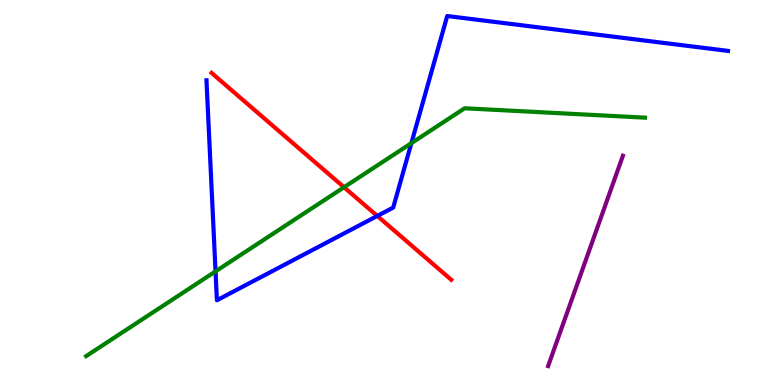[{'lines': ['blue', 'red'], 'intersections': [{'x': 4.87, 'y': 4.39}]}, {'lines': ['green', 'red'], 'intersections': [{'x': 4.44, 'y': 5.14}]}, {'lines': ['purple', 'red'], 'intersections': []}, {'lines': ['blue', 'green'], 'intersections': [{'x': 2.78, 'y': 2.95}, {'x': 5.31, 'y': 6.28}]}, {'lines': ['blue', 'purple'], 'intersections': []}, {'lines': ['green', 'purple'], 'intersections': []}]